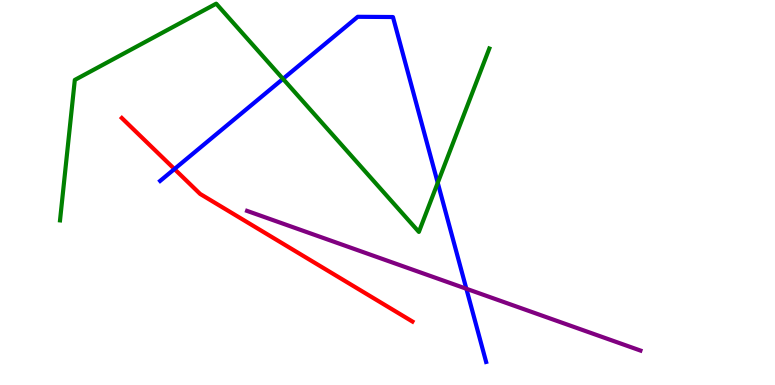[{'lines': ['blue', 'red'], 'intersections': [{'x': 2.25, 'y': 5.61}]}, {'lines': ['green', 'red'], 'intersections': []}, {'lines': ['purple', 'red'], 'intersections': []}, {'lines': ['blue', 'green'], 'intersections': [{'x': 3.65, 'y': 7.95}, {'x': 5.65, 'y': 5.25}]}, {'lines': ['blue', 'purple'], 'intersections': [{'x': 6.02, 'y': 2.5}]}, {'lines': ['green', 'purple'], 'intersections': []}]